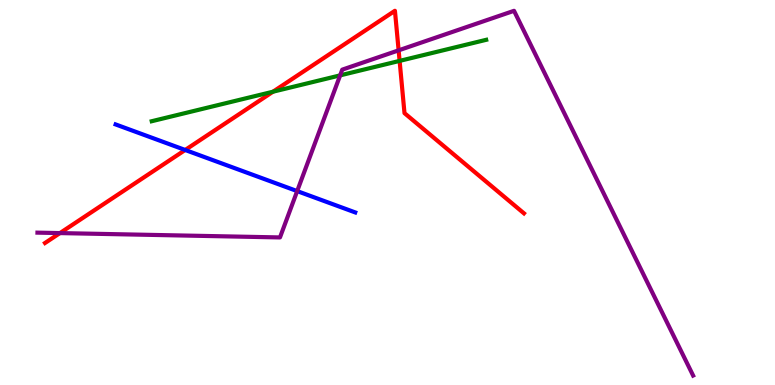[{'lines': ['blue', 'red'], 'intersections': [{'x': 2.39, 'y': 6.1}]}, {'lines': ['green', 'red'], 'intersections': [{'x': 3.52, 'y': 7.62}, {'x': 5.16, 'y': 8.42}]}, {'lines': ['purple', 'red'], 'intersections': [{'x': 0.773, 'y': 3.95}, {'x': 5.14, 'y': 8.69}]}, {'lines': ['blue', 'green'], 'intersections': []}, {'lines': ['blue', 'purple'], 'intersections': [{'x': 3.83, 'y': 5.04}]}, {'lines': ['green', 'purple'], 'intersections': [{'x': 4.39, 'y': 8.04}]}]